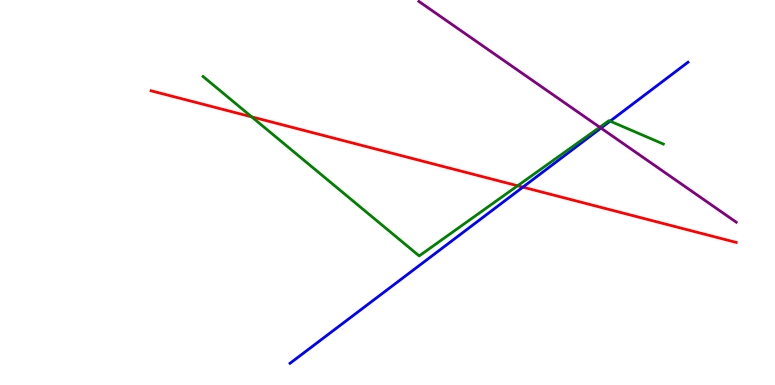[{'lines': ['blue', 'red'], 'intersections': [{'x': 6.75, 'y': 5.14}]}, {'lines': ['green', 'red'], 'intersections': [{'x': 3.25, 'y': 6.96}, {'x': 6.68, 'y': 5.17}]}, {'lines': ['purple', 'red'], 'intersections': []}, {'lines': ['blue', 'green'], 'intersections': [{'x': 7.87, 'y': 6.85}]}, {'lines': ['blue', 'purple'], 'intersections': [{'x': 7.75, 'y': 6.67}]}, {'lines': ['green', 'purple'], 'intersections': [{'x': 7.74, 'y': 6.7}]}]